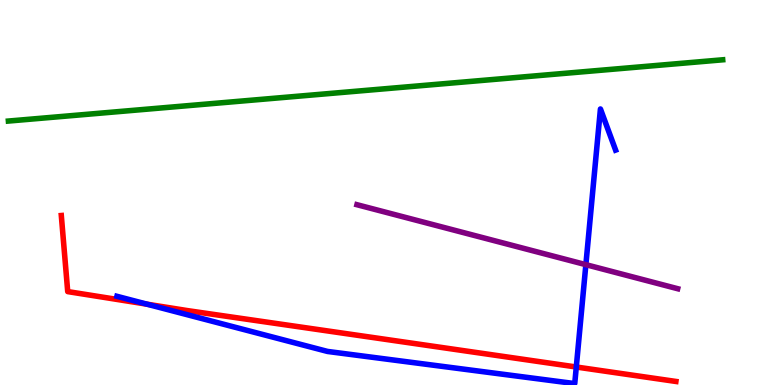[{'lines': ['blue', 'red'], 'intersections': [{'x': 1.9, 'y': 2.1}, {'x': 7.44, 'y': 0.467}]}, {'lines': ['green', 'red'], 'intersections': []}, {'lines': ['purple', 'red'], 'intersections': []}, {'lines': ['blue', 'green'], 'intersections': []}, {'lines': ['blue', 'purple'], 'intersections': [{'x': 7.56, 'y': 3.13}]}, {'lines': ['green', 'purple'], 'intersections': []}]